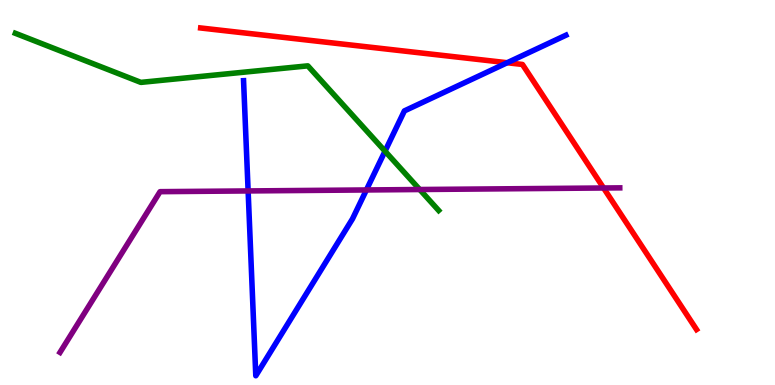[{'lines': ['blue', 'red'], 'intersections': [{'x': 6.54, 'y': 8.37}]}, {'lines': ['green', 'red'], 'intersections': []}, {'lines': ['purple', 'red'], 'intersections': [{'x': 7.79, 'y': 5.12}]}, {'lines': ['blue', 'green'], 'intersections': [{'x': 4.97, 'y': 6.07}]}, {'lines': ['blue', 'purple'], 'intersections': [{'x': 3.2, 'y': 5.04}, {'x': 4.73, 'y': 5.07}]}, {'lines': ['green', 'purple'], 'intersections': [{'x': 5.42, 'y': 5.08}]}]